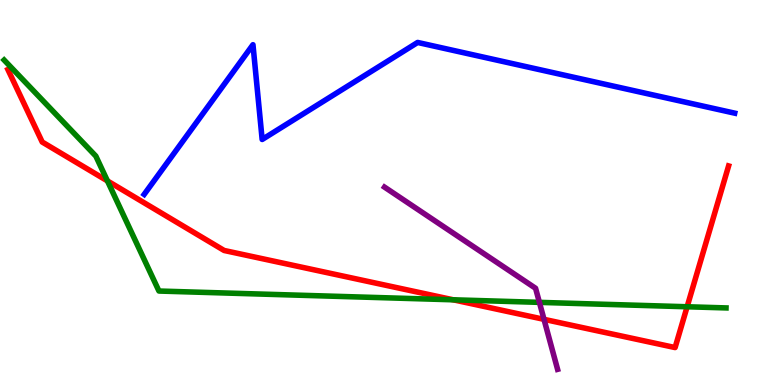[{'lines': ['blue', 'red'], 'intersections': []}, {'lines': ['green', 'red'], 'intersections': [{'x': 1.39, 'y': 5.3}, {'x': 5.85, 'y': 2.21}, {'x': 8.87, 'y': 2.03}]}, {'lines': ['purple', 'red'], 'intersections': [{'x': 7.02, 'y': 1.71}]}, {'lines': ['blue', 'green'], 'intersections': []}, {'lines': ['blue', 'purple'], 'intersections': []}, {'lines': ['green', 'purple'], 'intersections': [{'x': 6.96, 'y': 2.15}]}]